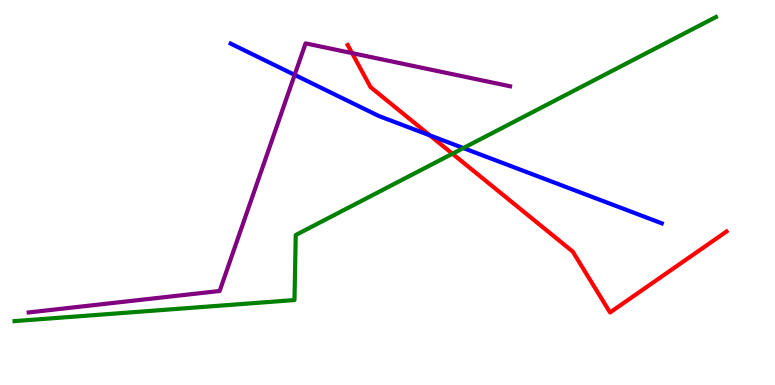[{'lines': ['blue', 'red'], 'intersections': [{'x': 5.55, 'y': 6.48}]}, {'lines': ['green', 'red'], 'intersections': [{'x': 5.84, 'y': 6.01}]}, {'lines': ['purple', 'red'], 'intersections': [{'x': 4.54, 'y': 8.62}]}, {'lines': ['blue', 'green'], 'intersections': [{'x': 5.98, 'y': 6.15}]}, {'lines': ['blue', 'purple'], 'intersections': [{'x': 3.8, 'y': 8.06}]}, {'lines': ['green', 'purple'], 'intersections': []}]